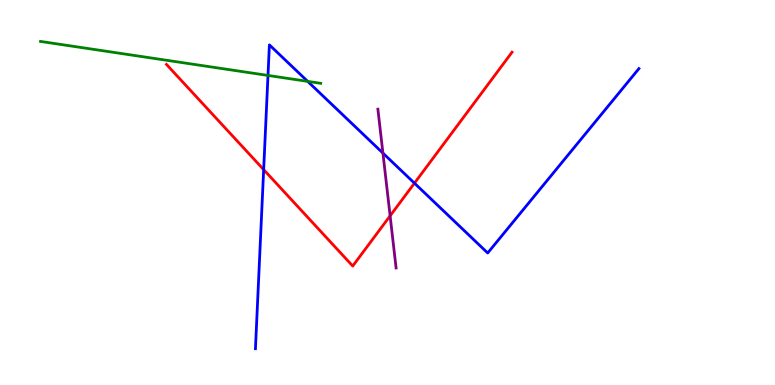[{'lines': ['blue', 'red'], 'intersections': [{'x': 3.4, 'y': 5.59}, {'x': 5.35, 'y': 5.24}]}, {'lines': ['green', 'red'], 'intersections': []}, {'lines': ['purple', 'red'], 'intersections': [{'x': 5.03, 'y': 4.39}]}, {'lines': ['blue', 'green'], 'intersections': [{'x': 3.46, 'y': 8.04}, {'x': 3.97, 'y': 7.89}]}, {'lines': ['blue', 'purple'], 'intersections': [{'x': 4.94, 'y': 6.02}]}, {'lines': ['green', 'purple'], 'intersections': []}]